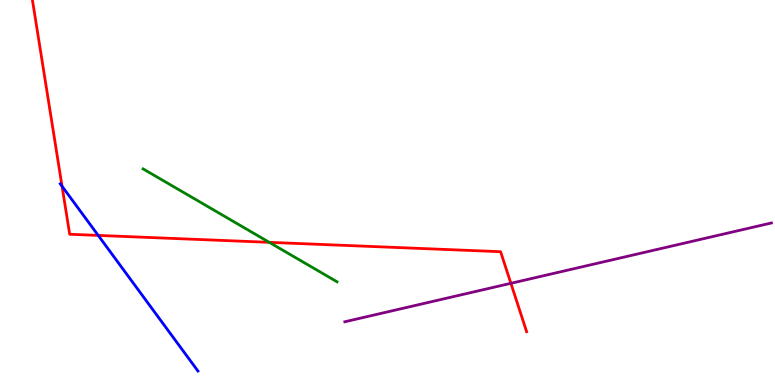[{'lines': ['blue', 'red'], 'intersections': [{'x': 0.801, 'y': 5.16}, {'x': 1.27, 'y': 3.89}]}, {'lines': ['green', 'red'], 'intersections': [{'x': 3.47, 'y': 3.71}]}, {'lines': ['purple', 'red'], 'intersections': [{'x': 6.59, 'y': 2.64}]}, {'lines': ['blue', 'green'], 'intersections': []}, {'lines': ['blue', 'purple'], 'intersections': []}, {'lines': ['green', 'purple'], 'intersections': []}]